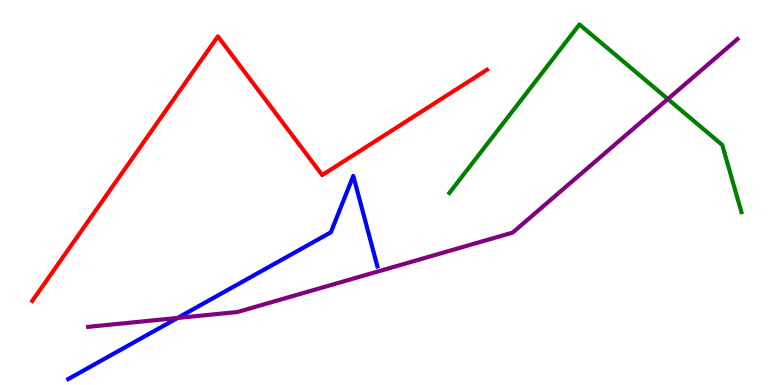[{'lines': ['blue', 'red'], 'intersections': []}, {'lines': ['green', 'red'], 'intersections': []}, {'lines': ['purple', 'red'], 'intersections': []}, {'lines': ['blue', 'green'], 'intersections': []}, {'lines': ['blue', 'purple'], 'intersections': [{'x': 2.29, 'y': 1.74}]}, {'lines': ['green', 'purple'], 'intersections': [{'x': 8.62, 'y': 7.43}]}]